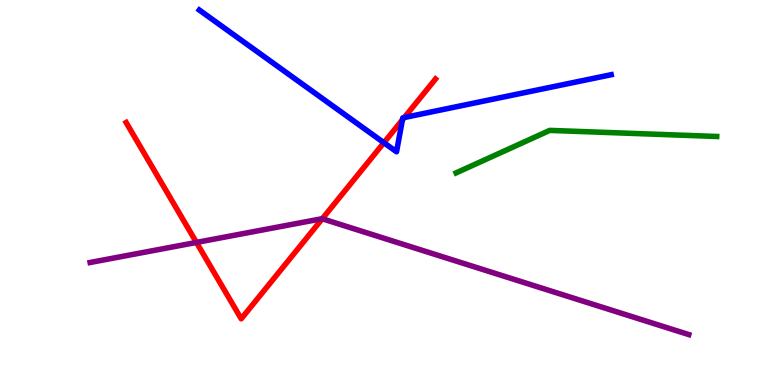[{'lines': ['blue', 'red'], 'intersections': [{'x': 4.95, 'y': 6.29}, {'x': 5.19, 'y': 6.89}, {'x': 5.22, 'y': 6.95}]}, {'lines': ['green', 'red'], 'intersections': []}, {'lines': ['purple', 'red'], 'intersections': [{'x': 2.53, 'y': 3.7}, {'x': 4.16, 'y': 4.32}]}, {'lines': ['blue', 'green'], 'intersections': []}, {'lines': ['blue', 'purple'], 'intersections': []}, {'lines': ['green', 'purple'], 'intersections': []}]